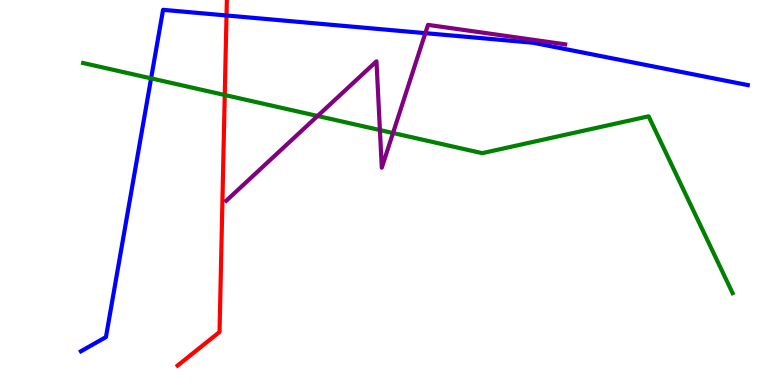[{'lines': ['blue', 'red'], 'intersections': [{'x': 2.92, 'y': 9.6}]}, {'lines': ['green', 'red'], 'intersections': [{'x': 2.9, 'y': 7.53}]}, {'lines': ['purple', 'red'], 'intersections': []}, {'lines': ['blue', 'green'], 'intersections': [{'x': 1.95, 'y': 7.96}]}, {'lines': ['blue', 'purple'], 'intersections': [{'x': 5.49, 'y': 9.14}]}, {'lines': ['green', 'purple'], 'intersections': [{'x': 4.1, 'y': 6.99}, {'x': 4.9, 'y': 6.62}, {'x': 5.07, 'y': 6.55}]}]